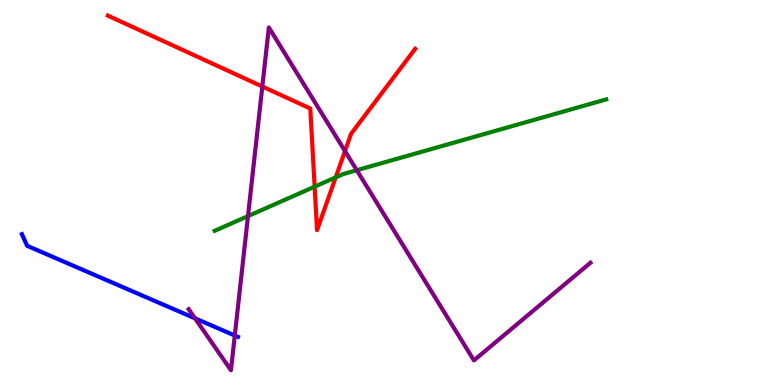[{'lines': ['blue', 'red'], 'intersections': []}, {'lines': ['green', 'red'], 'intersections': [{'x': 4.06, 'y': 5.15}, {'x': 4.33, 'y': 5.39}]}, {'lines': ['purple', 'red'], 'intersections': [{'x': 3.38, 'y': 7.75}, {'x': 4.45, 'y': 6.08}]}, {'lines': ['blue', 'green'], 'intersections': []}, {'lines': ['blue', 'purple'], 'intersections': [{'x': 2.52, 'y': 1.73}, {'x': 3.03, 'y': 1.29}]}, {'lines': ['green', 'purple'], 'intersections': [{'x': 3.2, 'y': 4.39}, {'x': 4.6, 'y': 5.58}]}]